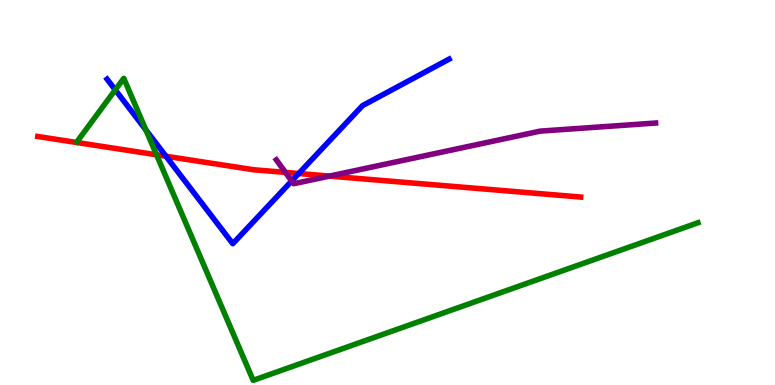[{'lines': ['blue', 'red'], 'intersections': [{'x': 2.14, 'y': 5.94}, {'x': 3.85, 'y': 5.49}]}, {'lines': ['green', 'red'], 'intersections': [{'x': 2.02, 'y': 5.98}]}, {'lines': ['purple', 'red'], 'intersections': [{'x': 3.68, 'y': 5.52}, {'x': 4.25, 'y': 5.43}]}, {'lines': ['blue', 'green'], 'intersections': [{'x': 1.49, 'y': 7.67}, {'x': 1.88, 'y': 6.62}]}, {'lines': ['blue', 'purple'], 'intersections': [{'x': 3.76, 'y': 5.3}]}, {'lines': ['green', 'purple'], 'intersections': []}]